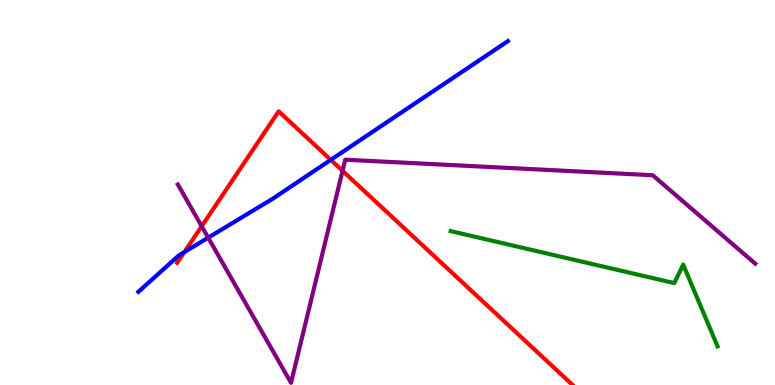[{'lines': ['blue', 'red'], 'intersections': [{'x': 2.38, 'y': 3.45}, {'x': 4.27, 'y': 5.85}]}, {'lines': ['green', 'red'], 'intersections': []}, {'lines': ['purple', 'red'], 'intersections': [{'x': 2.6, 'y': 4.12}, {'x': 4.42, 'y': 5.56}]}, {'lines': ['blue', 'green'], 'intersections': []}, {'lines': ['blue', 'purple'], 'intersections': [{'x': 2.69, 'y': 3.83}]}, {'lines': ['green', 'purple'], 'intersections': []}]